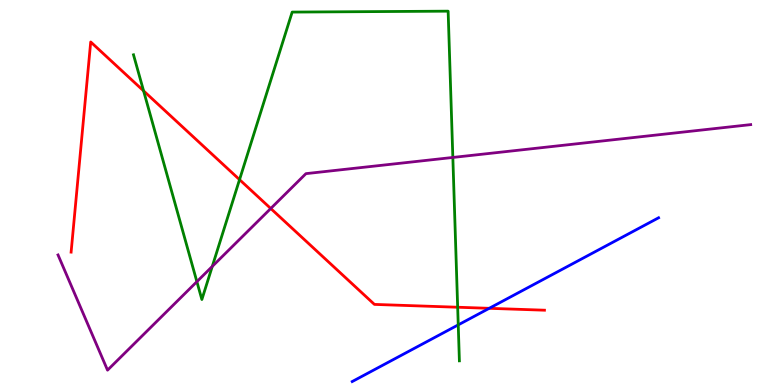[{'lines': ['blue', 'red'], 'intersections': [{'x': 6.31, 'y': 1.99}]}, {'lines': ['green', 'red'], 'intersections': [{'x': 1.85, 'y': 7.64}, {'x': 3.09, 'y': 5.33}, {'x': 5.91, 'y': 2.02}]}, {'lines': ['purple', 'red'], 'intersections': [{'x': 3.49, 'y': 4.58}]}, {'lines': ['blue', 'green'], 'intersections': [{'x': 5.91, 'y': 1.56}]}, {'lines': ['blue', 'purple'], 'intersections': []}, {'lines': ['green', 'purple'], 'intersections': [{'x': 2.54, 'y': 2.68}, {'x': 2.74, 'y': 3.08}, {'x': 5.84, 'y': 5.91}]}]